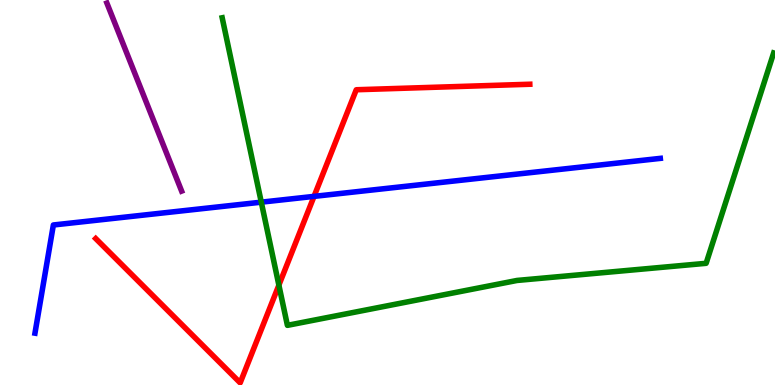[{'lines': ['blue', 'red'], 'intersections': [{'x': 4.05, 'y': 4.9}]}, {'lines': ['green', 'red'], 'intersections': [{'x': 3.6, 'y': 2.59}]}, {'lines': ['purple', 'red'], 'intersections': []}, {'lines': ['blue', 'green'], 'intersections': [{'x': 3.37, 'y': 4.75}]}, {'lines': ['blue', 'purple'], 'intersections': []}, {'lines': ['green', 'purple'], 'intersections': []}]